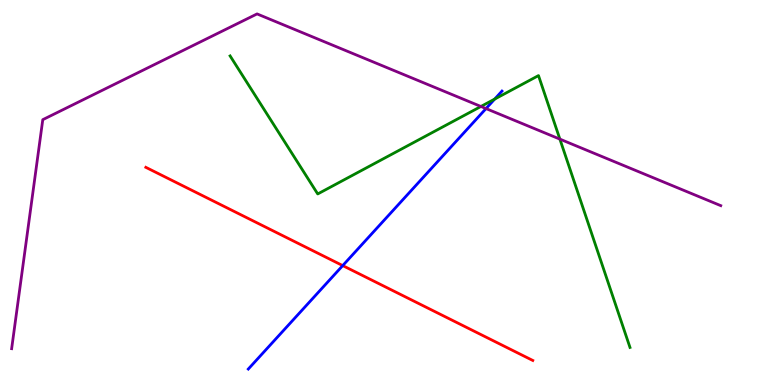[{'lines': ['blue', 'red'], 'intersections': [{'x': 4.42, 'y': 3.1}]}, {'lines': ['green', 'red'], 'intersections': []}, {'lines': ['purple', 'red'], 'intersections': []}, {'lines': ['blue', 'green'], 'intersections': [{'x': 6.38, 'y': 7.43}]}, {'lines': ['blue', 'purple'], 'intersections': [{'x': 6.27, 'y': 7.18}]}, {'lines': ['green', 'purple'], 'intersections': [{'x': 6.21, 'y': 7.23}, {'x': 7.22, 'y': 6.39}]}]